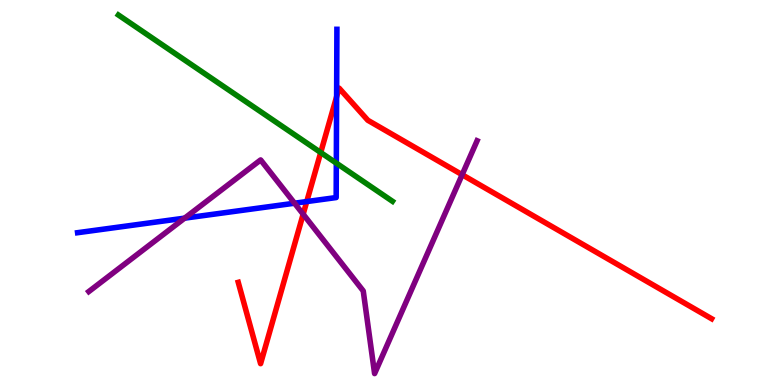[{'lines': ['blue', 'red'], 'intersections': [{'x': 3.96, 'y': 4.76}, {'x': 4.34, 'y': 7.49}]}, {'lines': ['green', 'red'], 'intersections': [{'x': 4.14, 'y': 6.04}]}, {'lines': ['purple', 'red'], 'intersections': [{'x': 3.91, 'y': 4.44}, {'x': 5.96, 'y': 5.46}]}, {'lines': ['blue', 'green'], 'intersections': [{'x': 4.34, 'y': 5.76}]}, {'lines': ['blue', 'purple'], 'intersections': [{'x': 2.38, 'y': 4.33}, {'x': 3.8, 'y': 4.72}]}, {'lines': ['green', 'purple'], 'intersections': []}]